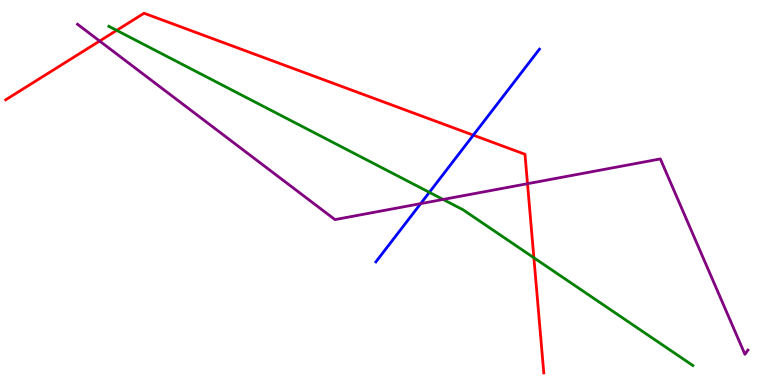[{'lines': ['blue', 'red'], 'intersections': [{'x': 6.11, 'y': 6.49}]}, {'lines': ['green', 'red'], 'intersections': [{'x': 1.51, 'y': 9.21}, {'x': 6.89, 'y': 3.3}]}, {'lines': ['purple', 'red'], 'intersections': [{'x': 1.29, 'y': 8.93}, {'x': 6.81, 'y': 5.23}]}, {'lines': ['blue', 'green'], 'intersections': [{'x': 5.54, 'y': 5.0}]}, {'lines': ['blue', 'purple'], 'intersections': [{'x': 5.43, 'y': 4.71}]}, {'lines': ['green', 'purple'], 'intersections': [{'x': 5.72, 'y': 4.82}]}]